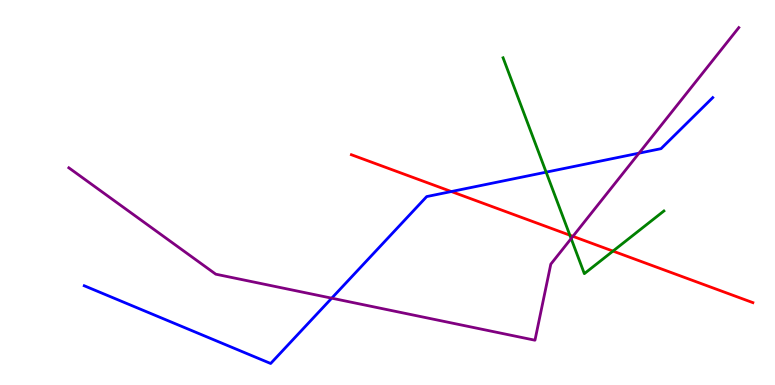[{'lines': ['blue', 'red'], 'intersections': [{'x': 5.82, 'y': 5.02}]}, {'lines': ['green', 'red'], 'intersections': [{'x': 7.35, 'y': 3.89}, {'x': 7.91, 'y': 3.48}]}, {'lines': ['purple', 'red'], 'intersections': [{'x': 7.39, 'y': 3.86}]}, {'lines': ['blue', 'green'], 'intersections': [{'x': 7.05, 'y': 5.53}]}, {'lines': ['blue', 'purple'], 'intersections': [{'x': 4.28, 'y': 2.26}, {'x': 8.25, 'y': 6.02}]}, {'lines': ['green', 'purple'], 'intersections': [{'x': 7.37, 'y': 3.8}]}]